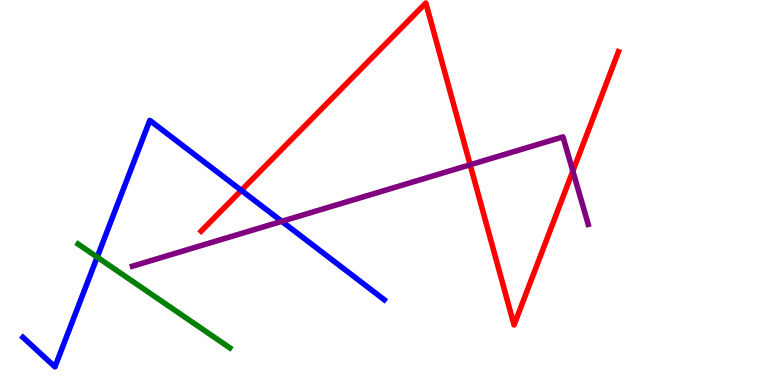[{'lines': ['blue', 'red'], 'intersections': [{'x': 3.11, 'y': 5.05}]}, {'lines': ['green', 'red'], 'intersections': []}, {'lines': ['purple', 'red'], 'intersections': [{'x': 6.07, 'y': 5.72}, {'x': 7.39, 'y': 5.56}]}, {'lines': ['blue', 'green'], 'intersections': [{'x': 1.25, 'y': 3.32}]}, {'lines': ['blue', 'purple'], 'intersections': [{'x': 3.64, 'y': 4.25}]}, {'lines': ['green', 'purple'], 'intersections': []}]